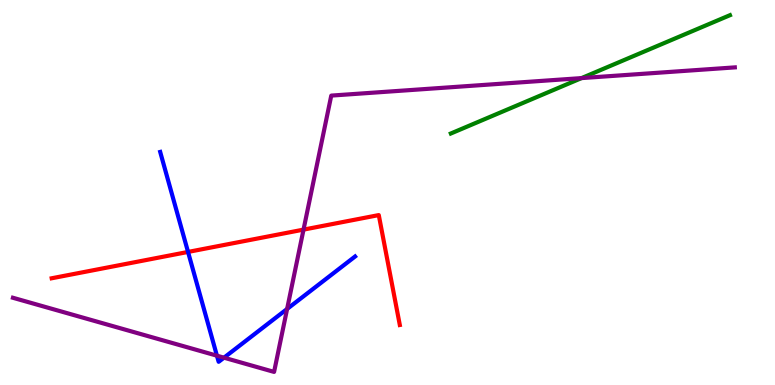[{'lines': ['blue', 'red'], 'intersections': [{'x': 2.43, 'y': 3.46}]}, {'lines': ['green', 'red'], 'intersections': []}, {'lines': ['purple', 'red'], 'intersections': [{'x': 3.92, 'y': 4.04}]}, {'lines': ['blue', 'green'], 'intersections': []}, {'lines': ['blue', 'purple'], 'intersections': [{'x': 2.8, 'y': 0.762}, {'x': 2.89, 'y': 0.709}, {'x': 3.7, 'y': 1.97}]}, {'lines': ['green', 'purple'], 'intersections': [{'x': 7.5, 'y': 7.97}]}]